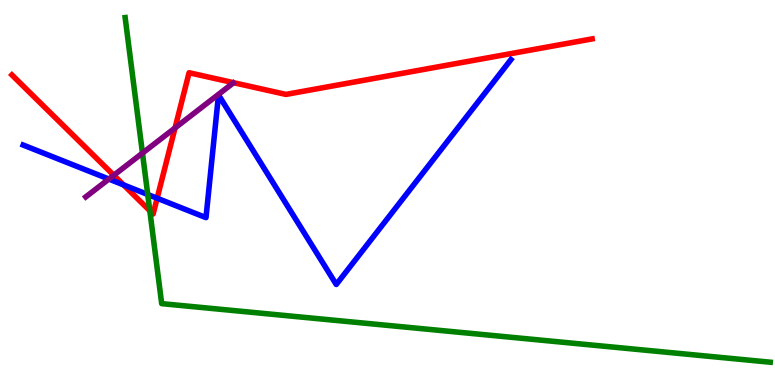[{'lines': ['blue', 'red'], 'intersections': [{'x': 1.59, 'y': 5.2}, {'x': 2.03, 'y': 4.85}]}, {'lines': ['green', 'red'], 'intersections': [{'x': 1.93, 'y': 4.53}]}, {'lines': ['purple', 'red'], 'intersections': [{'x': 1.47, 'y': 5.45}, {'x': 2.26, 'y': 6.68}]}, {'lines': ['blue', 'green'], 'intersections': [{'x': 1.91, 'y': 4.95}]}, {'lines': ['blue', 'purple'], 'intersections': [{'x': 1.4, 'y': 5.35}]}, {'lines': ['green', 'purple'], 'intersections': [{'x': 1.84, 'y': 6.02}]}]